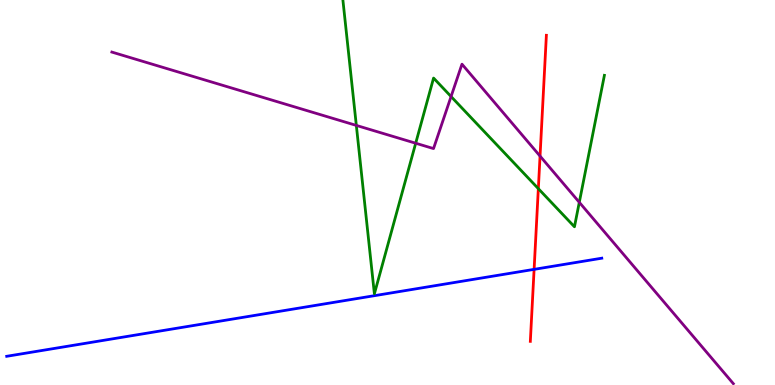[{'lines': ['blue', 'red'], 'intersections': [{'x': 6.89, 'y': 3.0}]}, {'lines': ['green', 'red'], 'intersections': [{'x': 6.95, 'y': 5.1}]}, {'lines': ['purple', 'red'], 'intersections': [{'x': 6.97, 'y': 5.95}]}, {'lines': ['blue', 'green'], 'intersections': []}, {'lines': ['blue', 'purple'], 'intersections': []}, {'lines': ['green', 'purple'], 'intersections': [{'x': 4.6, 'y': 6.74}, {'x': 5.36, 'y': 6.28}, {'x': 5.82, 'y': 7.49}, {'x': 7.47, 'y': 4.75}]}]